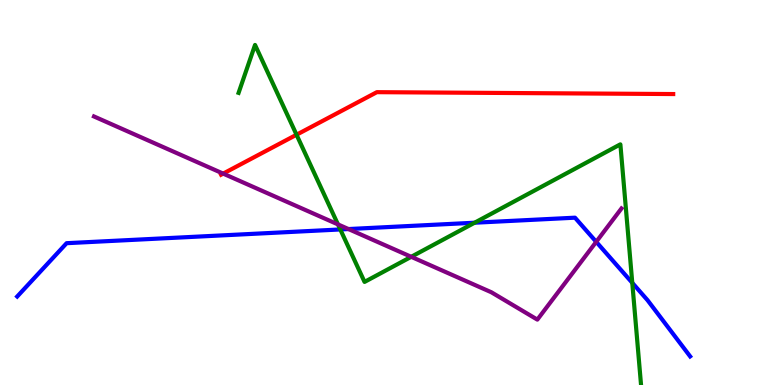[{'lines': ['blue', 'red'], 'intersections': []}, {'lines': ['green', 'red'], 'intersections': [{'x': 3.83, 'y': 6.5}]}, {'lines': ['purple', 'red'], 'intersections': [{'x': 2.88, 'y': 5.49}]}, {'lines': ['blue', 'green'], 'intersections': [{'x': 4.39, 'y': 4.04}, {'x': 6.12, 'y': 4.22}, {'x': 8.16, 'y': 2.65}]}, {'lines': ['blue', 'purple'], 'intersections': [{'x': 4.5, 'y': 4.05}, {'x': 7.69, 'y': 3.72}]}, {'lines': ['green', 'purple'], 'intersections': [{'x': 4.36, 'y': 4.17}, {'x': 5.31, 'y': 3.33}]}]